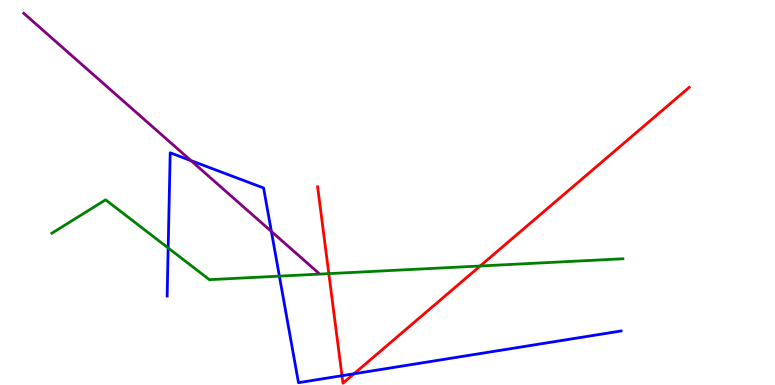[{'lines': ['blue', 'red'], 'intersections': [{'x': 4.41, 'y': 0.241}, {'x': 4.57, 'y': 0.291}]}, {'lines': ['green', 'red'], 'intersections': [{'x': 4.24, 'y': 2.89}, {'x': 6.2, 'y': 3.09}]}, {'lines': ['purple', 'red'], 'intersections': []}, {'lines': ['blue', 'green'], 'intersections': [{'x': 2.17, 'y': 3.56}, {'x': 3.6, 'y': 2.83}]}, {'lines': ['blue', 'purple'], 'intersections': [{'x': 2.46, 'y': 5.83}, {'x': 3.5, 'y': 3.99}]}, {'lines': ['green', 'purple'], 'intersections': []}]